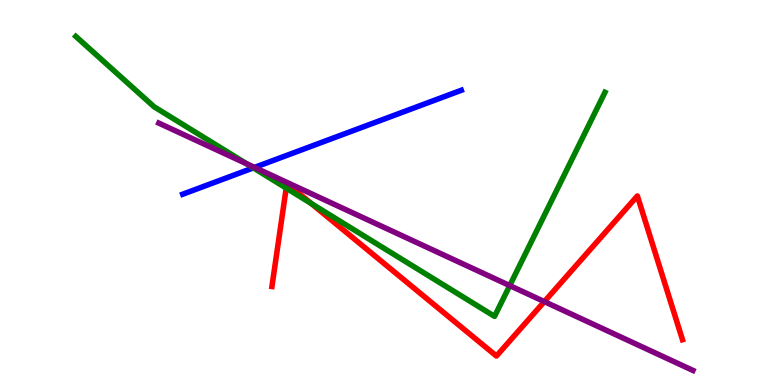[{'lines': ['blue', 'red'], 'intersections': []}, {'lines': ['green', 'red'], 'intersections': [{'x': 3.69, 'y': 5.11}, {'x': 4.02, 'y': 4.71}]}, {'lines': ['purple', 'red'], 'intersections': [{'x': 7.02, 'y': 2.17}]}, {'lines': ['blue', 'green'], 'intersections': [{'x': 3.27, 'y': 5.64}]}, {'lines': ['blue', 'purple'], 'intersections': [{'x': 3.28, 'y': 5.65}]}, {'lines': ['green', 'purple'], 'intersections': [{'x': 3.18, 'y': 5.74}, {'x': 6.58, 'y': 2.58}]}]